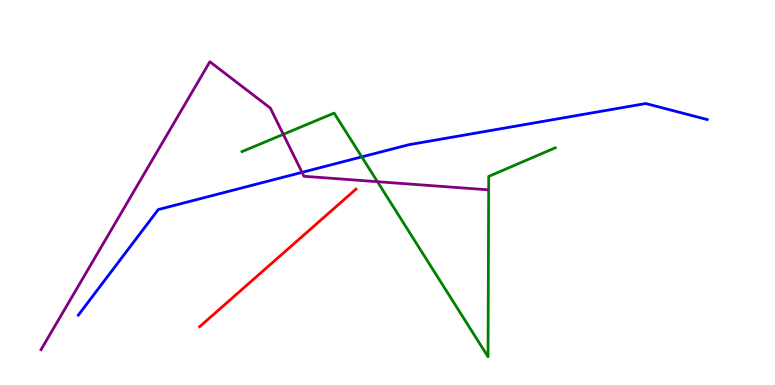[{'lines': ['blue', 'red'], 'intersections': []}, {'lines': ['green', 'red'], 'intersections': []}, {'lines': ['purple', 'red'], 'intersections': []}, {'lines': ['blue', 'green'], 'intersections': [{'x': 4.67, 'y': 5.93}]}, {'lines': ['blue', 'purple'], 'intersections': [{'x': 3.9, 'y': 5.52}]}, {'lines': ['green', 'purple'], 'intersections': [{'x': 3.66, 'y': 6.51}, {'x': 4.87, 'y': 5.28}]}]